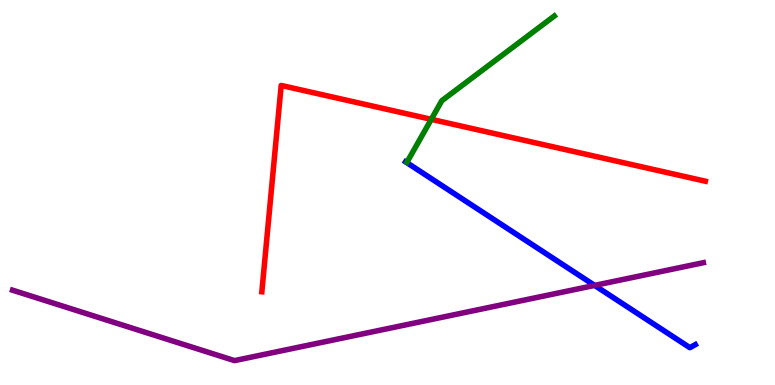[{'lines': ['blue', 'red'], 'intersections': []}, {'lines': ['green', 'red'], 'intersections': [{'x': 5.56, 'y': 6.9}]}, {'lines': ['purple', 'red'], 'intersections': []}, {'lines': ['blue', 'green'], 'intersections': []}, {'lines': ['blue', 'purple'], 'intersections': [{'x': 7.67, 'y': 2.59}]}, {'lines': ['green', 'purple'], 'intersections': []}]